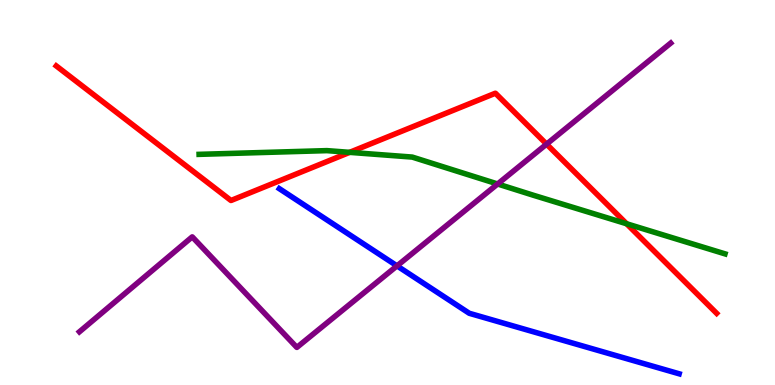[{'lines': ['blue', 'red'], 'intersections': []}, {'lines': ['green', 'red'], 'intersections': [{'x': 4.51, 'y': 6.04}, {'x': 8.09, 'y': 4.19}]}, {'lines': ['purple', 'red'], 'intersections': [{'x': 7.05, 'y': 6.26}]}, {'lines': ['blue', 'green'], 'intersections': []}, {'lines': ['blue', 'purple'], 'intersections': [{'x': 5.12, 'y': 3.09}]}, {'lines': ['green', 'purple'], 'intersections': [{'x': 6.42, 'y': 5.22}]}]